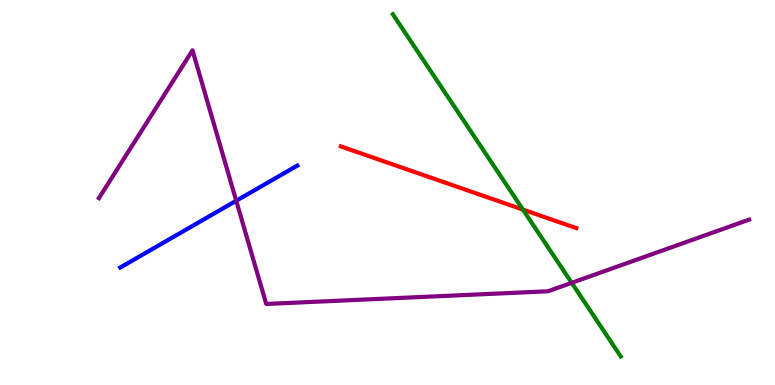[{'lines': ['blue', 'red'], 'intersections': []}, {'lines': ['green', 'red'], 'intersections': [{'x': 6.75, 'y': 4.56}]}, {'lines': ['purple', 'red'], 'intersections': []}, {'lines': ['blue', 'green'], 'intersections': []}, {'lines': ['blue', 'purple'], 'intersections': [{'x': 3.05, 'y': 4.79}]}, {'lines': ['green', 'purple'], 'intersections': [{'x': 7.38, 'y': 2.65}]}]